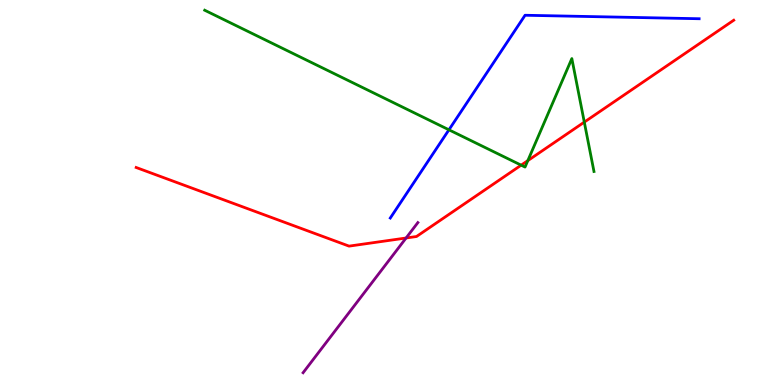[{'lines': ['blue', 'red'], 'intersections': []}, {'lines': ['green', 'red'], 'intersections': [{'x': 6.72, 'y': 5.71}, {'x': 6.81, 'y': 5.83}, {'x': 7.54, 'y': 6.83}]}, {'lines': ['purple', 'red'], 'intersections': [{'x': 5.24, 'y': 3.82}]}, {'lines': ['blue', 'green'], 'intersections': [{'x': 5.79, 'y': 6.63}]}, {'lines': ['blue', 'purple'], 'intersections': []}, {'lines': ['green', 'purple'], 'intersections': []}]